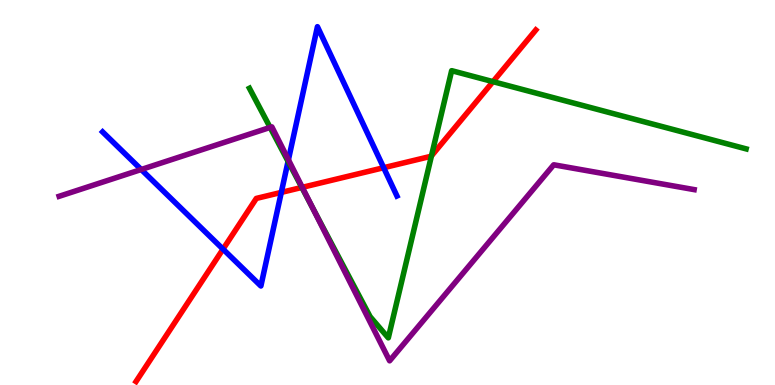[{'lines': ['blue', 'red'], 'intersections': [{'x': 2.88, 'y': 3.53}, {'x': 3.63, 'y': 5.0}, {'x': 4.95, 'y': 5.64}]}, {'lines': ['green', 'red'], 'intersections': [{'x': 3.89, 'y': 5.13}, {'x': 5.57, 'y': 5.95}, {'x': 6.36, 'y': 7.88}]}, {'lines': ['purple', 'red'], 'intersections': [{'x': 3.9, 'y': 5.13}]}, {'lines': ['blue', 'green'], 'intersections': [{'x': 3.72, 'y': 5.81}]}, {'lines': ['blue', 'purple'], 'intersections': [{'x': 1.82, 'y': 5.6}, {'x': 3.72, 'y': 5.85}]}, {'lines': ['green', 'purple'], 'intersections': [{'x': 3.49, 'y': 6.69}, {'x': 4.04, 'y': 4.6}]}]